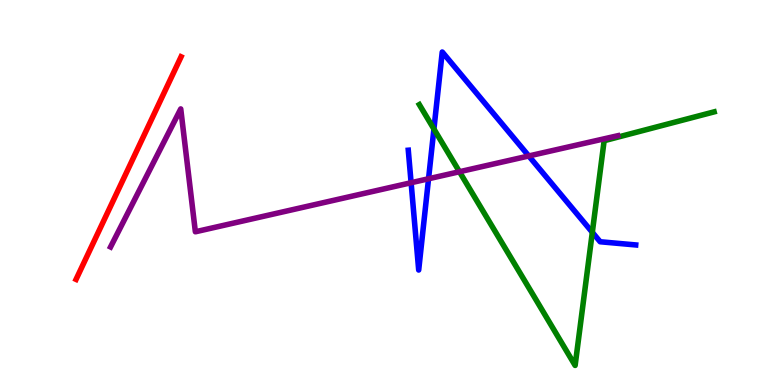[{'lines': ['blue', 'red'], 'intersections': []}, {'lines': ['green', 'red'], 'intersections': []}, {'lines': ['purple', 'red'], 'intersections': []}, {'lines': ['blue', 'green'], 'intersections': [{'x': 5.6, 'y': 6.65}, {'x': 7.64, 'y': 3.97}]}, {'lines': ['blue', 'purple'], 'intersections': [{'x': 5.3, 'y': 5.25}, {'x': 5.53, 'y': 5.36}, {'x': 6.82, 'y': 5.95}]}, {'lines': ['green', 'purple'], 'intersections': [{'x': 5.93, 'y': 5.54}]}]